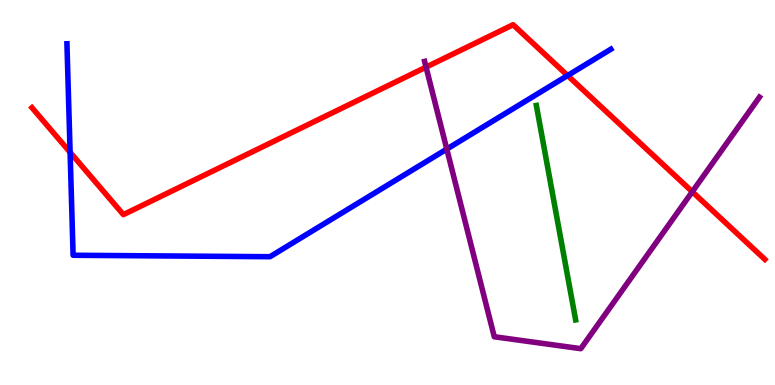[{'lines': ['blue', 'red'], 'intersections': [{'x': 0.905, 'y': 6.04}, {'x': 7.32, 'y': 8.04}]}, {'lines': ['green', 'red'], 'intersections': []}, {'lines': ['purple', 'red'], 'intersections': [{'x': 5.5, 'y': 8.26}, {'x': 8.93, 'y': 5.02}]}, {'lines': ['blue', 'green'], 'intersections': []}, {'lines': ['blue', 'purple'], 'intersections': [{'x': 5.76, 'y': 6.13}]}, {'lines': ['green', 'purple'], 'intersections': []}]